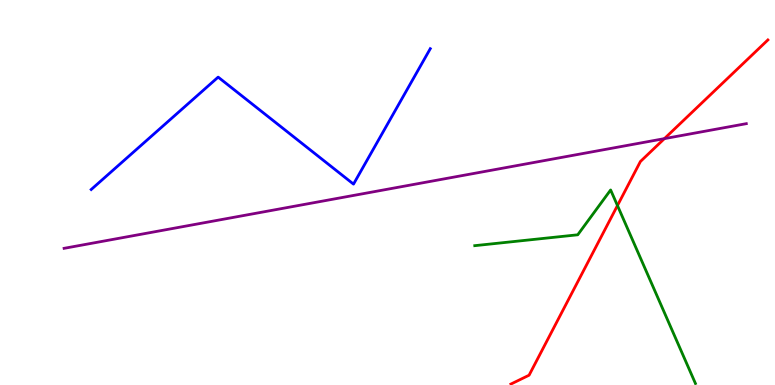[{'lines': ['blue', 'red'], 'intersections': []}, {'lines': ['green', 'red'], 'intersections': [{'x': 7.97, 'y': 4.66}]}, {'lines': ['purple', 'red'], 'intersections': [{'x': 8.57, 'y': 6.4}]}, {'lines': ['blue', 'green'], 'intersections': []}, {'lines': ['blue', 'purple'], 'intersections': []}, {'lines': ['green', 'purple'], 'intersections': []}]